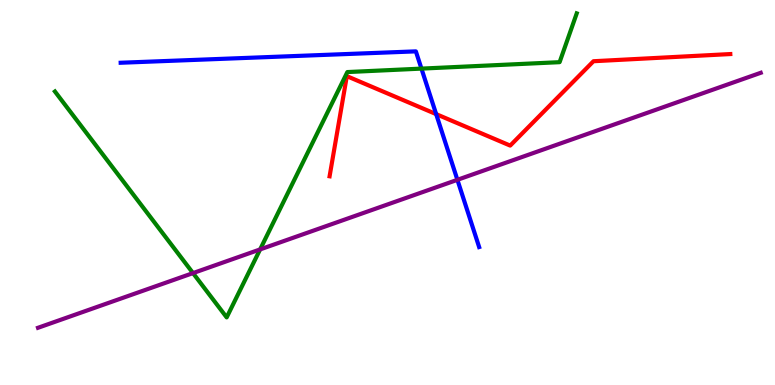[{'lines': ['blue', 'red'], 'intersections': [{'x': 5.63, 'y': 7.04}]}, {'lines': ['green', 'red'], 'intersections': []}, {'lines': ['purple', 'red'], 'intersections': []}, {'lines': ['blue', 'green'], 'intersections': [{'x': 5.44, 'y': 8.22}]}, {'lines': ['blue', 'purple'], 'intersections': [{'x': 5.9, 'y': 5.33}]}, {'lines': ['green', 'purple'], 'intersections': [{'x': 2.49, 'y': 2.91}, {'x': 3.36, 'y': 3.52}]}]